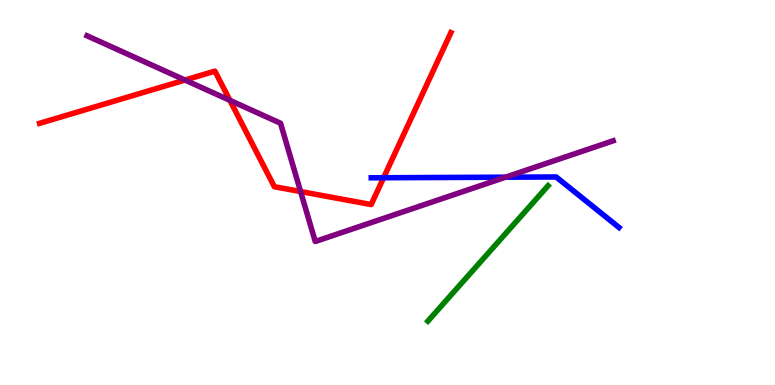[{'lines': ['blue', 'red'], 'intersections': [{'x': 4.95, 'y': 5.38}]}, {'lines': ['green', 'red'], 'intersections': []}, {'lines': ['purple', 'red'], 'intersections': [{'x': 2.39, 'y': 7.92}, {'x': 2.97, 'y': 7.39}, {'x': 3.88, 'y': 5.02}]}, {'lines': ['blue', 'green'], 'intersections': []}, {'lines': ['blue', 'purple'], 'intersections': [{'x': 6.52, 'y': 5.4}]}, {'lines': ['green', 'purple'], 'intersections': []}]